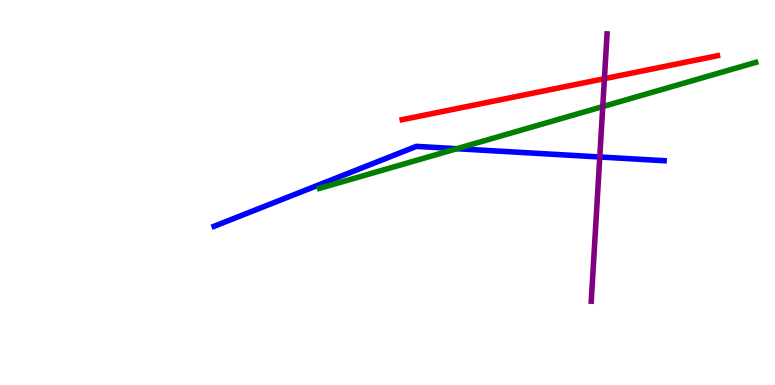[{'lines': ['blue', 'red'], 'intersections': []}, {'lines': ['green', 'red'], 'intersections': []}, {'lines': ['purple', 'red'], 'intersections': [{'x': 7.8, 'y': 7.96}]}, {'lines': ['blue', 'green'], 'intersections': [{'x': 5.89, 'y': 6.14}]}, {'lines': ['blue', 'purple'], 'intersections': [{'x': 7.74, 'y': 5.92}]}, {'lines': ['green', 'purple'], 'intersections': [{'x': 7.78, 'y': 7.23}]}]